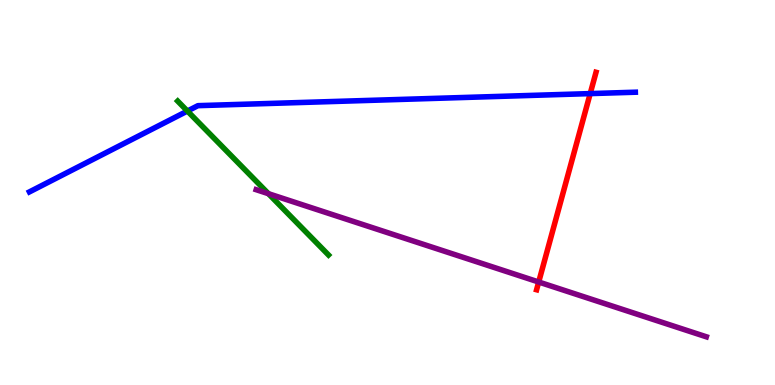[{'lines': ['blue', 'red'], 'intersections': [{'x': 7.62, 'y': 7.57}]}, {'lines': ['green', 'red'], 'intersections': []}, {'lines': ['purple', 'red'], 'intersections': [{'x': 6.95, 'y': 2.67}]}, {'lines': ['blue', 'green'], 'intersections': [{'x': 2.42, 'y': 7.12}]}, {'lines': ['blue', 'purple'], 'intersections': []}, {'lines': ['green', 'purple'], 'intersections': [{'x': 3.46, 'y': 4.97}]}]